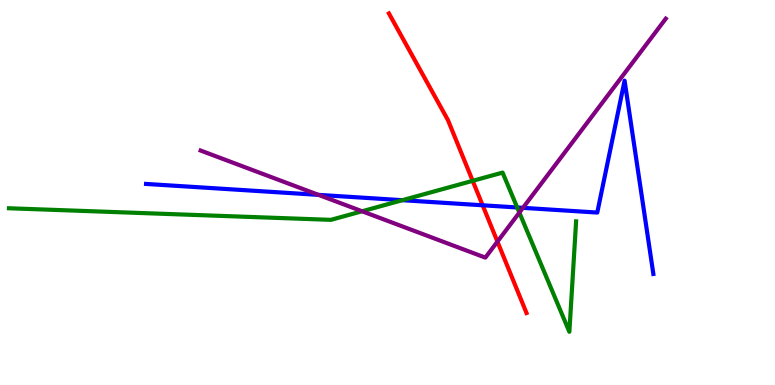[{'lines': ['blue', 'red'], 'intersections': [{'x': 6.23, 'y': 4.67}]}, {'lines': ['green', 'red'], 'intersections': [{'x': 6.1, 'y': 5.3}]}, {'lines': ['purple', 'red'], 'intersections': [{'x': 6.42, 'y': 3.72}]}, {'lines': ['blue', 'green'], 'intersections': [{'x': 5.19, 'y': 4.8}, {'x': 6.67, 'y': 4.61}]}, {'lines': ['blue', 'purple'], 'intersections': [{'x': 4.11, 'y': 4.94}, {'x': 6.75, 'y': 4.6}]}, {'lines': ['green', 'purple'], 'intersections': [{'x': 4.67, 'y': 4.51}, {'x': 6.7, 'y': 4.48}]}]